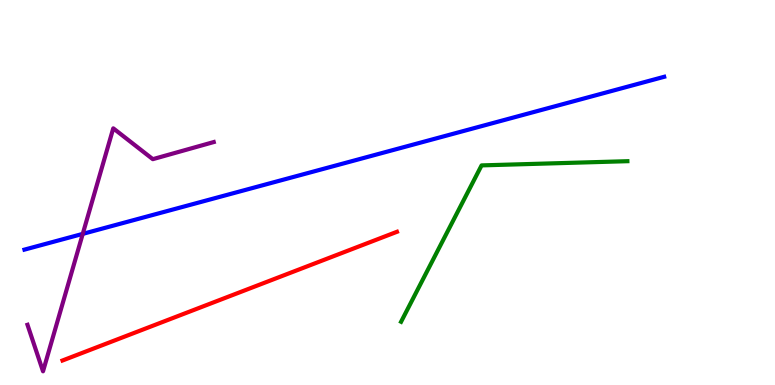[{'lines': ['blue', 'red'], 'intersections': []}, {'lines': ['green', 'red'], 'intersections': []}, {'lines': ['purple', 'red'], 'intersections': []}, {'lines': ['blue', 'green'], 'intersections': []}, {'lines': ['blue', 'purple'], 'intersections': [{'x': 1.07, 'y': 3.93}]}, {'lines': ['green', 'purple'], 'intersections': []}]